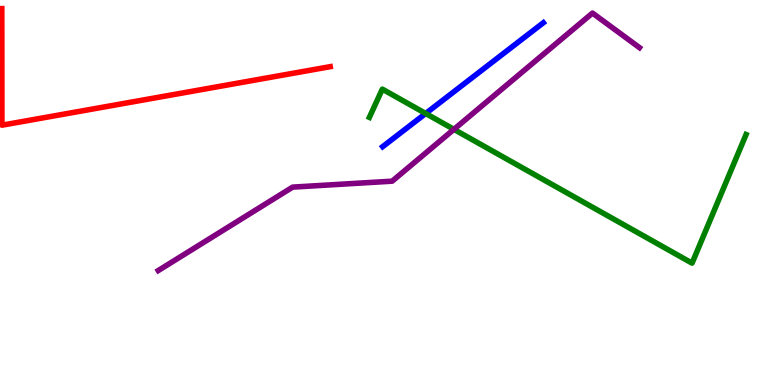[{'lines': ['blue', 'red'], 'intersections': []}, {'lines': ['green', 'red'], 'intersections': []}, {'lines': ['purple', 'red'], 'intersections': []}, {'lines': ['blue', 'green'], 'intersections': [{'x': 5.49, 'y': 7.05}]}, {'lines': ['blue', 'purple'], 'intersections': []}, {'lines': ['green', 'purple'], 'intersections': [{'x': 5.86, 'y': 6.64}]}]